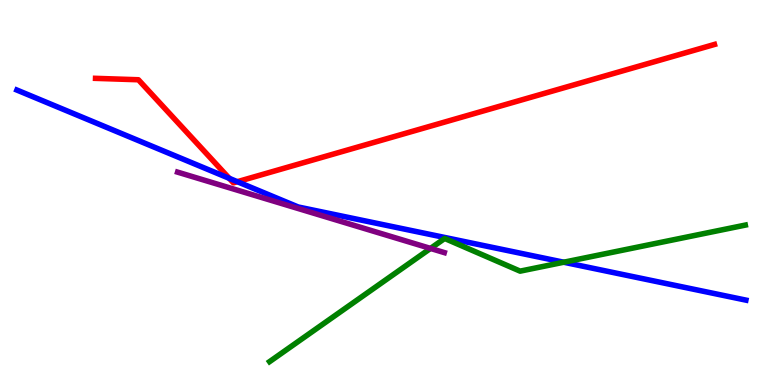[{'lines': ['blue', 'red'], 'intersections': [{'x': 2.96, 'y': 5.37}, {'x': 3.06, 'y': 5.28}]}, {'lines': ['green', 'red'], 'intersections': []}, {'lines': ['purple', 'red'], 'intersections': []}, {'lines': ['blue', 'green'], 'intersections': [{'x': 7.27, 'y': 3.19}]}, {'lines': ['blue', 'purple'], 'intersections': []}, {'lines': ['green', 'purple'], 'intersections': [{'x': 5.55, 'y': 3.55}]}]